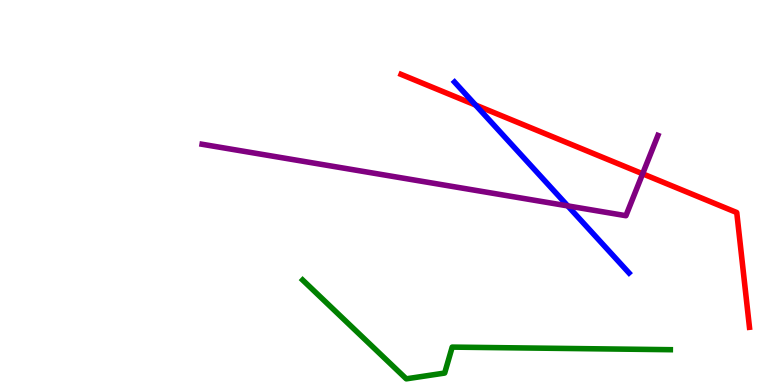[{'lines': ['blue', 'red'], 'intersections': [{'x': 6.14, 'y': 7.27}]}, {'lines': ['green', 'red'], 'intersections': []}, {'lines': ['purple', 'red'], 'intersections': [{'x': 8.29, 'y': 5.49}]}, {'lines': ['blue', 'green'], 'intersections': []}, {'lines': ['blue', 'purple'], 'intersections': [{'x': 7.33, 'y': 4.65}]}, {'lines': ['green', 'purple'], 'intersections': []}]